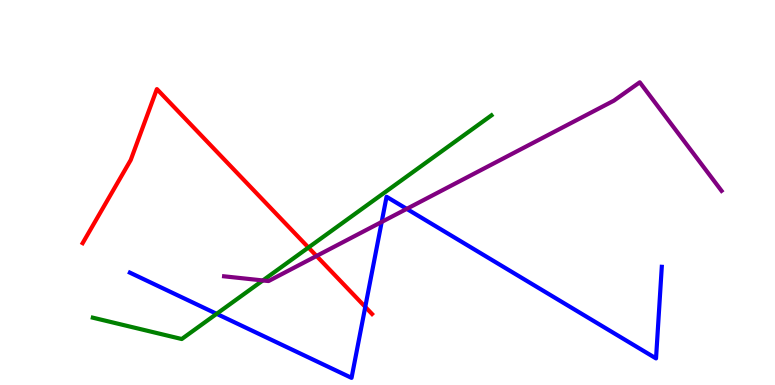[{'lines': ['blue', 'red'], 'intersections': [{'x': 4.71, 'y': 2.03}]}, {'lines': ['green', 'red'], 'intersections': [{'x': 3.98, 'y': 3.57}]}, {'lines': ['purple', 'red'], 'intersections': [{'x': 4.08, 'y': 3.35}]}, {'lines': ['blue', 'green'], 'intersections': [{'x': 2.8, 'y': 1.85}]}, {'lines': ['blue', 'purple'], 'intersections': [{'x': 4.93, 'y': 4.24}, {'x': 5.25, 'y': 4.57}]}, {'lines': ['green', 'purple'], 'intersections': [{'x': 3.39, 'y': 2.72}]}]